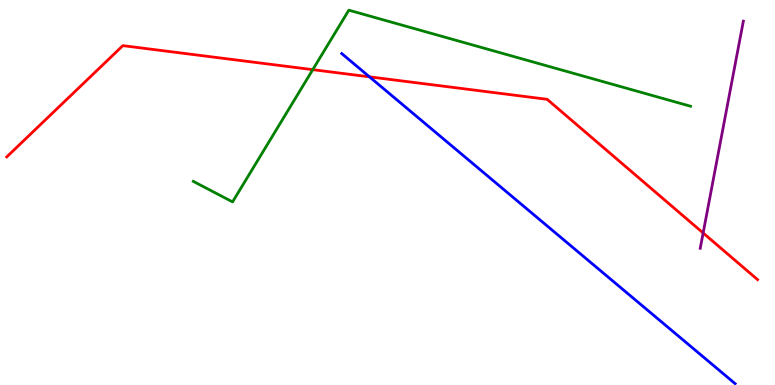[{'lines': ['blue', 'red'], 'intersections': [{'x': 4.77, 'y': 8.0}]}, {'lines': ['green', 'red'], 'intersections': [{'x': 4.04, 'y': 8.19}]}, {'lines': ['purple', 'red'], 'intersections': [{'x': 9.07, 'y': 3.95}]}, {'lines': ['blue', 'green'], 'intersections': []}, {'lines': ['blue', 'purple'], 'intersections': []}, {'lines': ['green', 'purple'], 'intersections': []}]